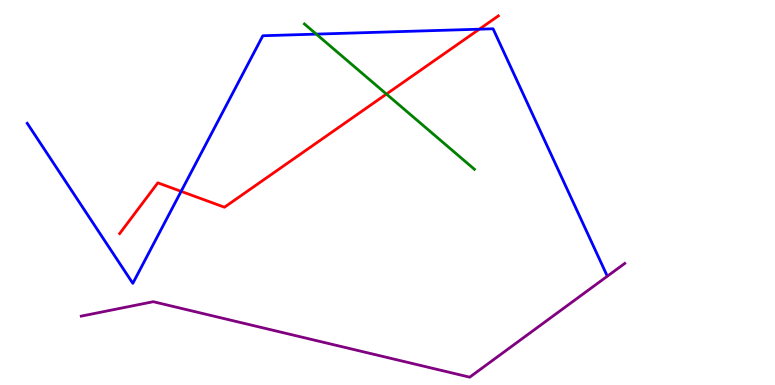[{'lines': ['blue', 'red'], 'intersections': [{'x': 2.34, 'y': 5.03}, {'x': 6.18, 'y': 9.24}]}, {'lines': ['green', 'red'], 'intersections': [{'x': 4.99, 'y': 7.56}]}, {'lines': ['purple', 'red'], 'intersections': []}, {'lines': ['blue', 'green'], 'intersections': [{'x': 4.08, 'y': 9.11}]}, {'lines': ['blue', 'purple'], 'intersections': []}, {'lines': ['green', 'purple'], 'intersections': []}]